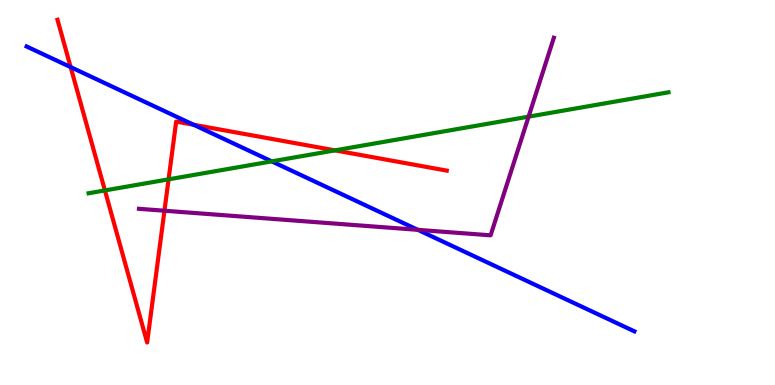[{'lines': ['blue', 'red'], 'intersections': [{'x': 0.912, 'y': 8.26}, {'x': 2.5, 'y': 6.76}]}, {'lines': ['green', 'red'], 'intersections': [{'x': 1.35, 'y': 5.05}, {'x': 2.18, 'y': 5.34}, {'x': 4.32, 'y': 6.09}]}, {'lines': ['purple', 'red'], 'intersections': [{'x': 2.12, 'y': 4.53}]}, {'lines': ['blue', 'green'], 'intersections': [{'x': 3.51, 'y': 5.81}]}, {'lines': ['blue', 'purple'], 'intersections': [{'x': 5.39, 'y': 4.03}]}, {'lines': ['green', 'purple'], 'intersections': [{'x': 6.82, 'y': 6.97}]}]